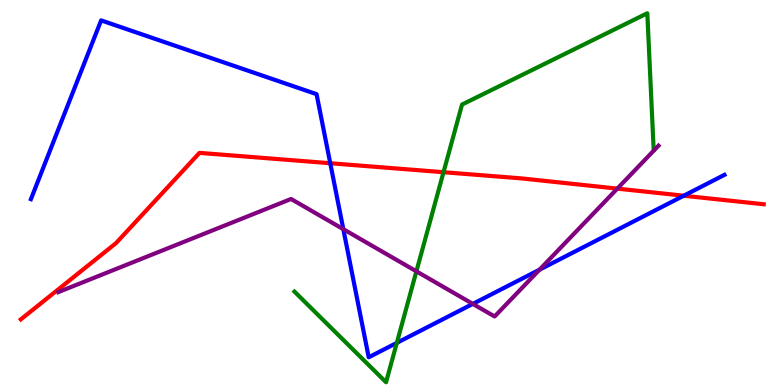[{'lines': ['blue', 'red'], 'intersections': [{'x': 4.26, 'y': 5.76}, {'x': 8.82, 'y': 4.92}]}, {'lines': ['green', 'red'], 'intersections': [{'x': 5.72, 'y': 5.53}]}, {'lines': ['purple', 'red'], 'intersections': [{'x': 7.97, 'y': 5.1}]}, {'lines': ['blue', 'green'], 'intersections': [{'x': 5.12, 'y': 1.09}]}, {'lines': ['blue', 'purple'], 'intersections': [{'x': 4.43, 'y': 4.05}, {'x': 6.1, 'y': 2.11}, {'x': 6.96, 'y': 3.0}]}, {'lines': ['green', 'purple'], 'intersections': [{'x': 5.37, 'y': 2.95}]}]